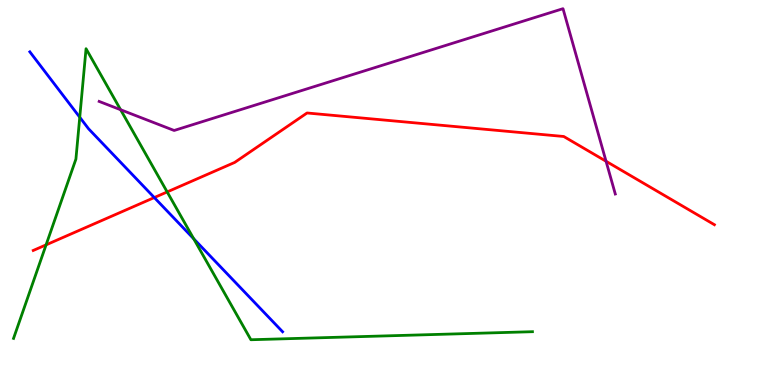[{'lines': ['blue', 'red'], 'intersections': [{'x': 1.99, 'y': 4.87}]}, {'lines': ['green', 'red'], 'intersections': [{'x': 0.595, 'y': 3.64}, {'x': 2.16, 'y': 5.01}]}, {'lines': ['purple', 'red'], 'intersections': [{'x': 7.82, 'y': 5.81}]}, {'lines': ['blue', 'green'], 'intersections': [{'x': 1.03, 'y': 6.95}, {'x': 2.5, 'y': 3.8}]}, {'lines': ['blue', 'purple'], 'intersections': []}, {'lines': ['green', 'purple'], 'intersections': [{'x': 1.56, 'y': 7.15}]}]